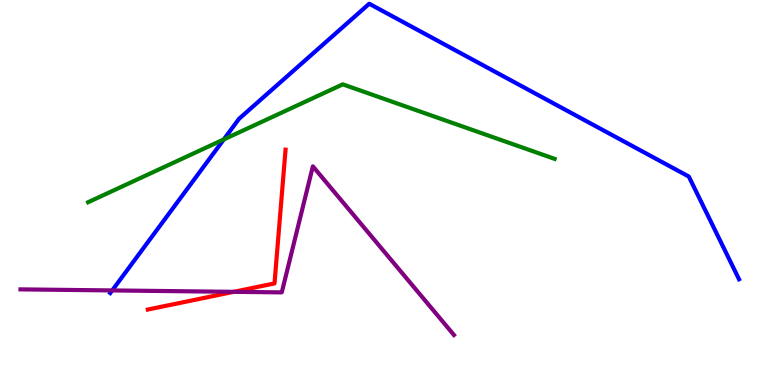[{'lines': ['blue', 'red'], 'intersections': []}, {'lines': ['green', 'red'], 'intersections': []}, {'lines': ['purple', 'red'], 'intersections': [{'x': 3.02, 'y': 2.42}]}, {'lines': ['blue', 'green'], 'intersections': [{'x': 2.89, 'y': 6.38}]}, {'lines': ['blue', 'purple'], 'intersections': [{'x': 1.45, 'y': 2.46}]}, {'lines': ['green', 'purple'], 'intersections': []}]